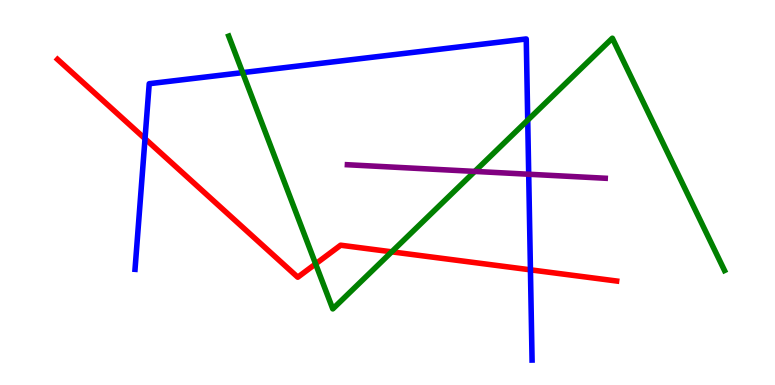[{'lines': ['blue', 'red'], 'intersections': [{'x': 1.87, 'y': 6.4}, {'x': 6.84, 'y': 2.99}]}, {'lines': ['green', 'red'], 'intersections': [{'x': 4.07, 'y': 3.15}, {'x': 5.05, 'y': 3.46}]}, {'lines': ['purple', 'red'], 'intersections': []}, {'lines': ['blue', 'green'], 'intersections': [{'x': 3.13, 'y': 8.11}, {'x': 6.81, 'y': 6.88}]}, {'lines': ['blue', 'purple'], 'intersections': [{'x': 6.82, 'y': 5.47}]}, {'lines': ['green', 'purple'], 'intersections': [{'x': 6.13, 'y': 5.55}]}]